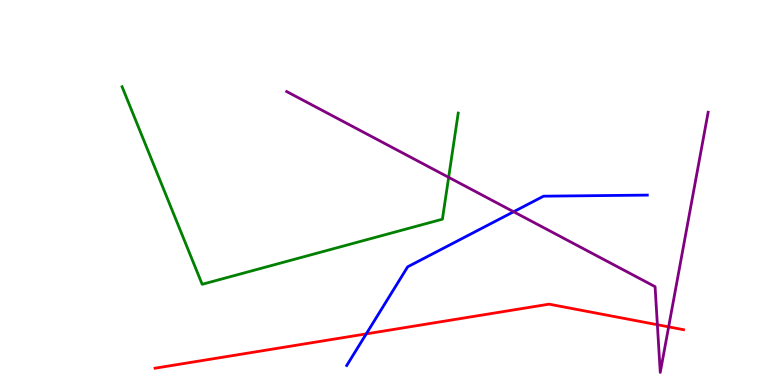[{'lines': ['blue', 'red'], 'intersections': [{'x': 4.73, 'y': 1.33}]}, {'lines': ['green', 'red'], 'intersections': []}, {'lines': ['purple', 'red'], 'intersections': [{'x': 8.48, 'y': 1.57}, {'x': 8.63, 'y': 1.51}]}, {'lines': ['blue', 'green'], 'intersections': []}, {'lines': ['blue', 'purple'], 'intersections': [{'x': 6.63, 'y': 4.5}]}, {'lines': ['green', 'purple'], 'intersections': [{'x': 5.79, 'y': 5.39}]}]